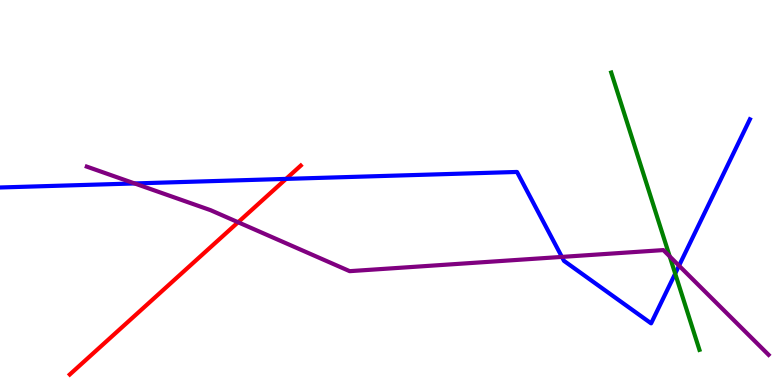[{'lines': ['blue', 'red'], 'intersections': [{'x': 3.69, 'y': 5.35}]}, {'lines': ['green', 'red'], 'intersections': []}, {'lines': ['purple', 'red'], 'intersections': [{'x': 3.07, 'y': 4.23}]}, {'lines': ['blue', 'green'], 'intersections': [{'x': 8.71, 'y': 2.89}]}, {'lines': ['blue', 'purple'], 'intersections': [{'x': 1.74, 'y': 5.24}, {'x': 7.25, 'y': 3.33}, {'x': 8.76, 'y': 3.1}]}, {'lines': ['green', 'purple'], 'intersections': [{'x': 8.64, 'y': 3.34}]}]